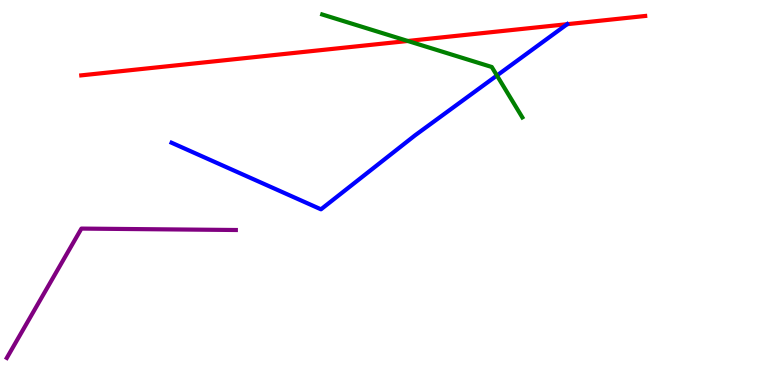[{'lines': ['blue', 'red'], 'intersections': [{'x': 7.32, 'y': 9.37}]}, {'lines': ['green', 'red'], 'intersections': [{'x': 5.26, 'y': 8.94}]}, {'lines': ['purple', 'red'], 'intersections': []}, {'lines': ['blue', 'green'], 'intersections': [{'x': 6.41, 'y': 8.04}]}, {'lines': ['blue', 'purple'], 'intersections': []}, {'lines': ['green', 'purple'], 'intersections': []}]